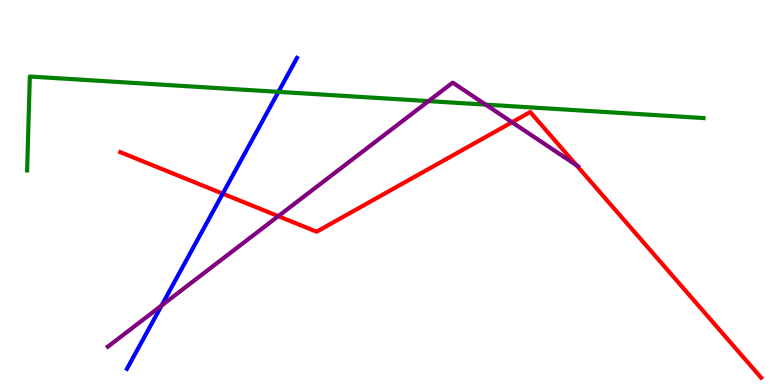[{'lines': ['blue', 'red'], 'intersections': [{'x': 2.87, 'y': 4.97}]}, {'lines': ['green', 'red'], 'intersections': []}, {'lines': ['purple', 'red'], 'intersections': [{'x': 3.59, 'y': 4.39}, {'x': 6.61, 'y': 6.82}, {'x': 7.44, 'y': 5.71}]}, {'lines': ['blue', 'green'], 'intersections': [{'x': 3.59, 'y': 7.61}]}, {'lines': ['blue', 'purple'], 'intersections': [{'x': 2.08, 'y': 2.06}]}, {'lines': ['green', 'purple'], 'intersections': [{'x': 5.53, 'y': 7.37}, {'x': 6.27, 'y': 7.28}]}]